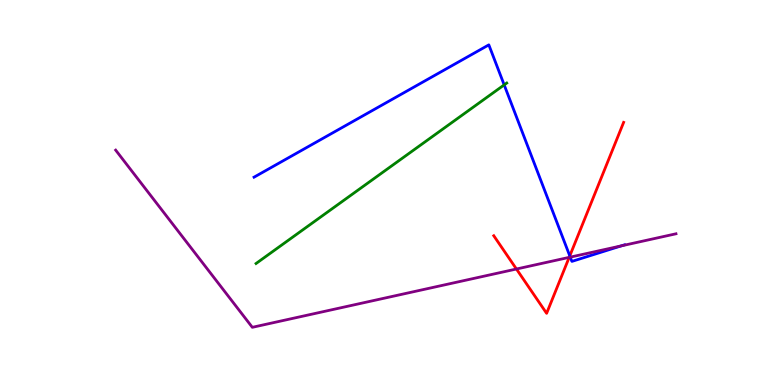[{'lines': ['blue', 'red'], 'intersections': [{'x': 7.35, 'y': 3.35}]}, {'lines': ['green', 'red'], 'intersections': []}, {'lines': ['purple', 'red'], 'intersections': [{'x': 6.66, 'y': 3.01}, {'x': 7.34, 'y': 3.32}]}, {'lines': ['blue', 'green'], 'intersections': [{'x': 6.51, 'y': 7.8}]}, {'lines': ['blue', 'purple'], 'intersections': [{'x': 7.36, 'y': 3.32}, {'x': 8.02, 'y': 3.61}]}, {'lines': ['green', 'purple'], 'intersections': []}]